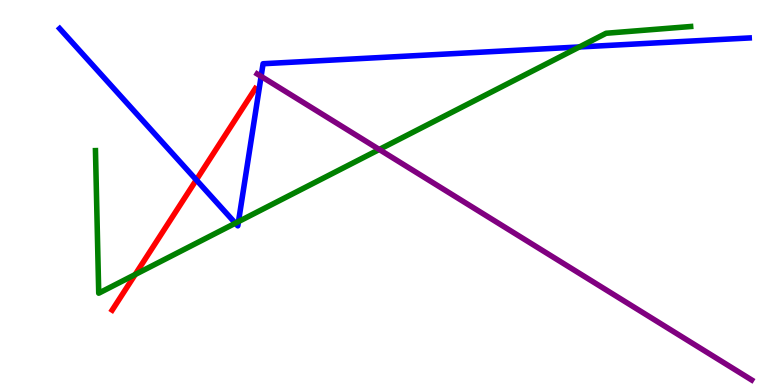[{'lines': ['blue', 'red'], 'intersections': [{'x': 2.53, 'y': 5.33}]}, {'lines': ['green', 'red'], 'intersections': [{'x': 1.74, 'y': 2.87}]}, {'lines': ['purple', 'red'], 'intersections': []}, {'lines': ['blue', 'green'], 'intersections': [{'x': 3.04, 'y': 4.2}, {'x': 3.08, 'y': 4.24}, {'x': 7.48, 'y': 8.78}]}, {'lines': ['blue', 'purple'], 'intersections': [{'x': 3.37, 'y': 8.02}]}, {'lines': ['green', 'purple'], 'intersections': [{'x': 4.89, 'y': 6.12}]}]